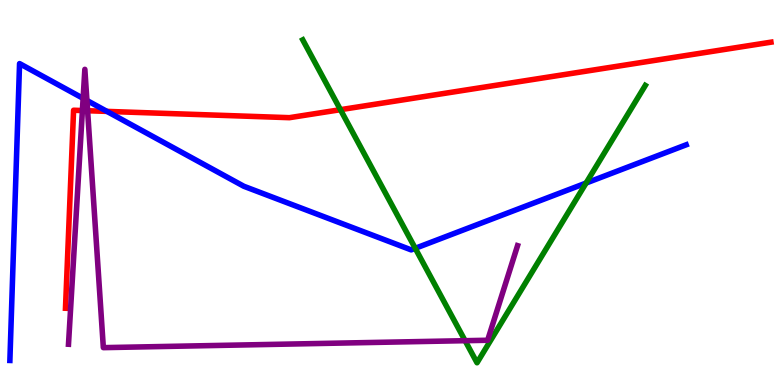[{'lines': ['blue', 'red'], 'intersections': [{'x': 1.38, 'y': 7.11}]}, {'lines': ['green', 'red'], 'intersections': [{'x': 4.39, 'y': 7.15}]}, {'lines': ['purple', 'red'], 'intersections': [{'x': 1.06, 'y': 7.13}, {'x': 1.13, 'y': 7.12}]}, {'lines': ['blue', 'green'], 'intersections': [{'x': 5.36, 'y': 3.55}, {'x': 7.56, 'y': 5.25}]}, {'lines': ['blue', 'purple'], 'intersections': [{'x': 1.07, 'y': 7.45}, {'x': 1.12, 'y': 7.39}]}, {'lines': ['green', 'purple'], 'intersections': [{'x': 6.0, 'y': 1.15}]}]